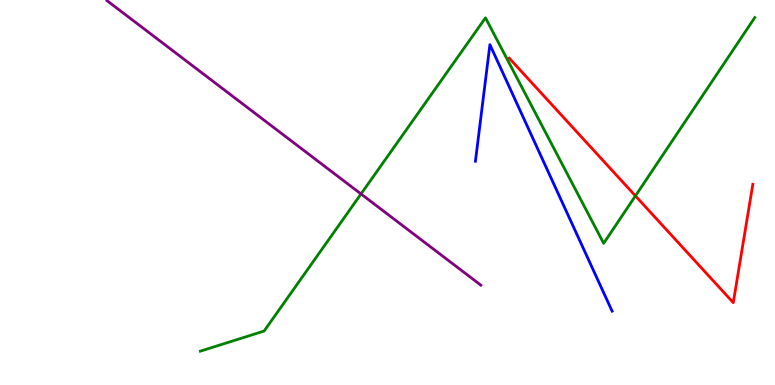[{'lines': ['blue', 'red'], 'intersections': []}, {'lines': ['green', 'red'], 'intersections': [{'x': 8.2, 'y': 4.91}]}, {'lines': ['purple', 'red'], 'intersections': []}, {'lines': ['blue', 'green'], 'intersections': []}, {'lines': ['blue', 'purple'], 'intersections': []}, {'lines': ['green', 'purple'], 'intersections': [{'x': 4.66, 'y': 4.96}]}]